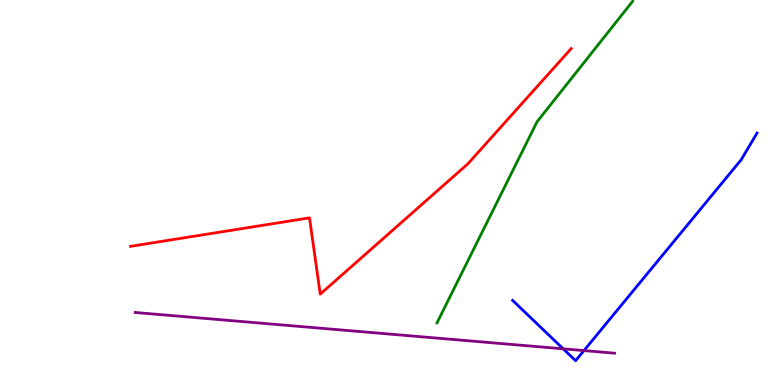[{'lines': ['blue', 'red'], 'intersections': []}, {'lines': ['green', 'red'], 'intersections': []}, {'lines': ['purple', 'red'], 'intersections': []}, {'lines': ['blue', 'green'], 'intersections': []}, {'lines': ['blue', 'purple'], 'intersections': [{'x': 7.27, 'y': 0.94}, {'x': 7.53, 'y': 0.894}]}, {'lines': ['green', 'purple'], 'intersections': []}]